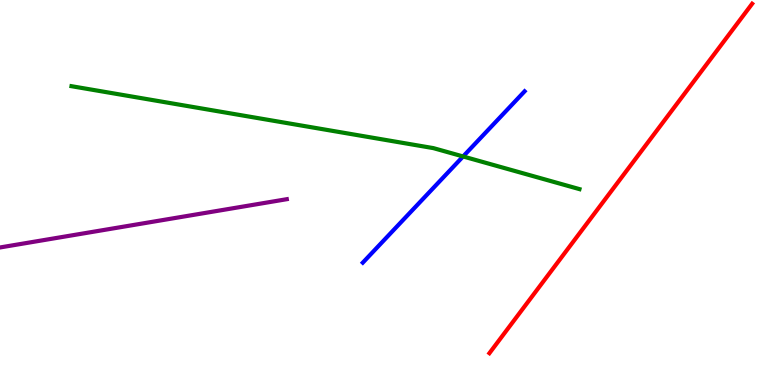[{'lines': ['blue', 'red'], 'intersections': []}, {'lines': ['green', 'red'], 'intersections': []}, {'lines': ['purple', 'red'], 'intersections': []}, {'lines': ['blue', 'green'], 'intersections': [{'x': 5.98, 'y': 5.94}]}, {'lines': ['blue', 'purple'], 'intersections': []}, {'lines': ['green', 'purple'], 'intersections': []}]